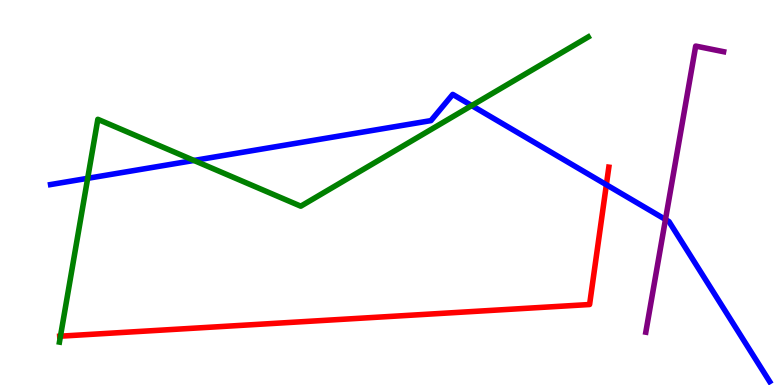[{'lines': ['blue', 'red'], 'intersections': [{'x': 7.82, 'y': 5.2}]}, {'lines': ['green', 'red'], 'intersections': [{'x': 0.78, 'y': 1.27}]}, {'lines': ['purple', 'red'], 'intersections': []}, {'lines': ['blue', 'green'], 'intersections': [{'x': 1.13, 'y': 5.37}, {'x': 2.5, 'y': 5.83}, {'x': 6.09, 'y': 7.26}]}, {'lines': ['blue', 'purple'], 'intersections': [{'x': 8.59, 'y': 4.3}]}, {'lines': ['green', 'purple'], 'intersections': []}]